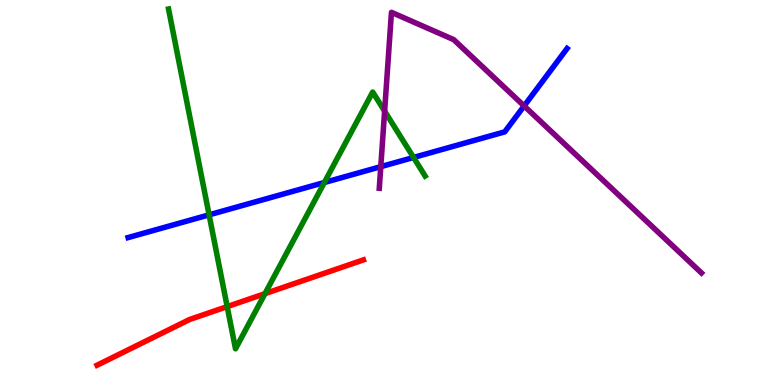[{'lines': ['blue', 'red'], 'intersections': []}, {'lines': ['green', 'red'], 'intersections': [{'x': 2.93, 'y': 2.04}, {'x': 3.42, 'y': 2.37}]}, {'lines': ['purple', 'red'], 'intersections': []}, {'lines': ['blue', 'green'], 'intersections': [{'x': 2.7, 'y': 4.42}, {'x': 4.19, 'y': 5.26}, {'x': 5.34, 'y': 5.91}]}, {'lines': ['blue', 'purple'], 'intersections': [{'x': 4.91, 'y': 5.67}, {'x': 6.76, 'y': 7.25}]}, {'lines': ['green', 'purple'], 'intersections': [{'x': 4.96, 'y': 7.11}]}]